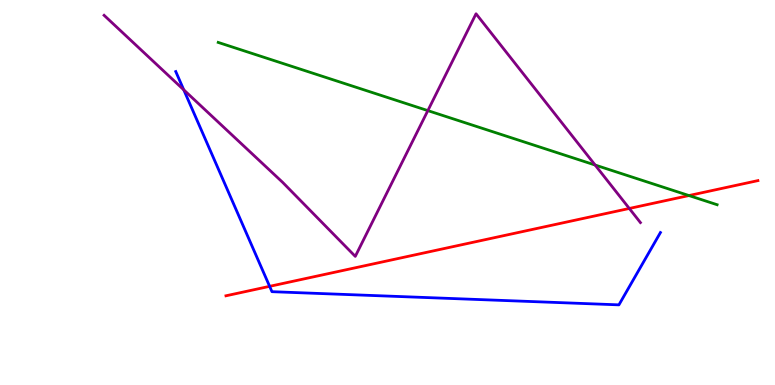[{'lines': ['blue', 'red'], 'intersections': [{'x': 3.48, 'y': 2.56}]}, {'lines': ['green', 'red'], 'intersections': [{'x': 8.89, 'y': 4.92}]}, {'lines': ['purple', 'red'], 'intersections': [{'x': 8.12, 'y': 4.59}]}, {'lines': ['blue', 'green'], 'intersections': []}, {'lines': ['blue', 'purple'], 'intersections': [{'x': 2.37, 'y': 7.67}]}, {'lines': ['green', 'purple'], 'intersections': [{'x': 5.52, 'y': 7.13}, {'x': 7.68, 'y': 5.71}]}]